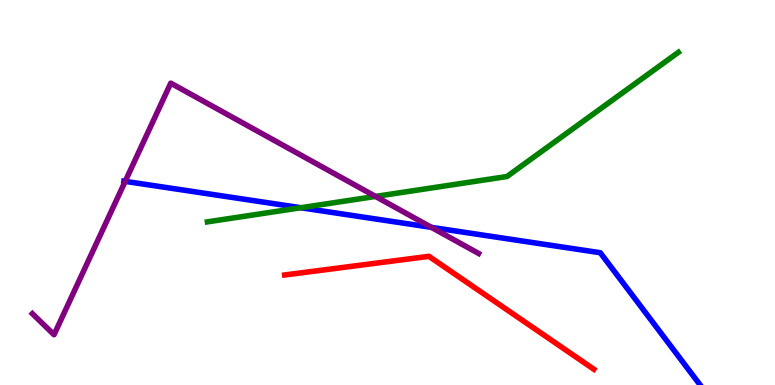[{'lines': ['blue', 'red'], 'intersections': []}, {'lines': ['green', 'red'], 'intersections': []}, {'lines': ['purple', 'red'], 'intersections': []}, {'lines': ['blue', 'green'], 'intersections': [{'x': 3.88, 'y': 4.6}]}, {'lines': ['blue', 'purple'], 'intersections': [{'x': 1.62, 'y': 5.29}, {'x': 5.57, 'y': 4.09}]}, {'lines': ['green', 'purple'], 'intersections': [{'x': 4.85, 'y': 4.9}]}]